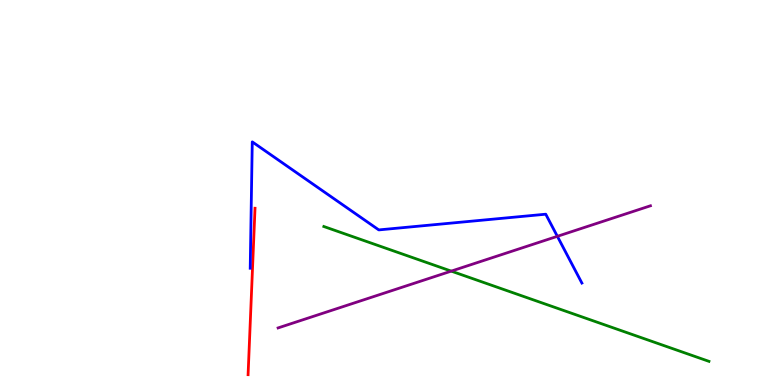[{'lines': ['blue', 'red'], 'intersections': []}, {'lines': ['green', 'red'], 'intersections': []}, {'lines': ['purple', 'red'], 'intersections': []}, {'lines': ['blue', 'green'], 'intersections': []}, {'lines': ['blue', 'purple'], 'intersections': [{'x': 7.19, 'y': 3.86}]}, {'lines': ['green', 'purple'], 'intersections': [{'x': 5.82, 'y': 2.96}]}]